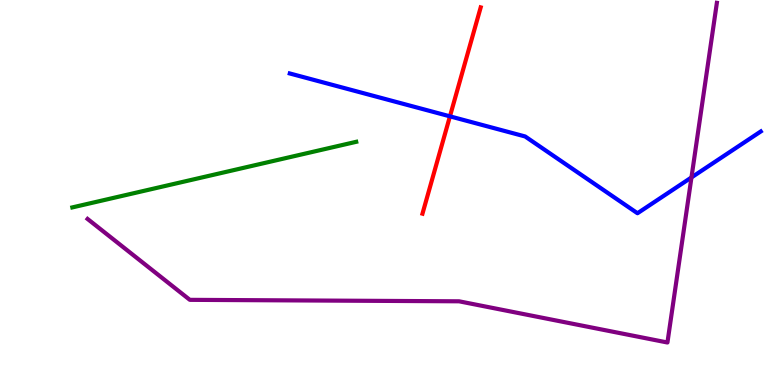[{'lines': ['blue', 'red'], 'intersections': [{'x': 5.81, 'y': 6.98}]}, {'lines': ['green', 'red'], 'intersections': []}, {'lines': ['purple', 'red'], 'intersections': []}, {'lines': ['blue', 'green'], 'intersections': []}, {'lines': ['blue', 'purple'], 'intersections': [{'x': 8.92, 'y': 5.39}]}, {'lines': ['green', 'purple'], 'intersections': []}]